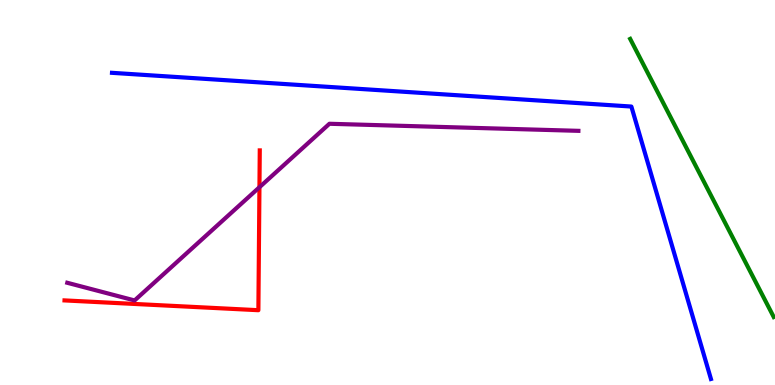[{'lines': ['blue', 'red'], 'intersections': []}, {'lines': ['green', 'red'], 'intersections': []}, {'lines': ['purple', 'red'], 'intersections': [{'x': 3.35, 'y': 5.14}]}, {'lines': ['blue', 'green'], 'intersections': []}, {'lines': ['blue', 'purple'], 'intersections': []}, {'lines': ['green', 'purple'], 'intersections': []}]